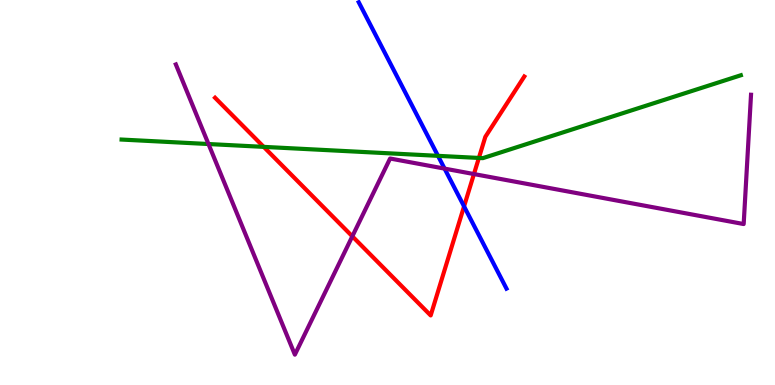[{'lines': ['blue', 'red'], 'intersections': [{'x': 5.99, 'y': 4.64}]}, {'lines': ['green', 'red'], 'intersections': [{'x': 3.4, 'y': 6.19}, {'x': 6.18, 'y': 5.9}]}, {'lines': ['purple', 'red'], 'intersections': [{'x': 4.55, 'y': 3.86}, {'x': 6.12, 'y': 5.48}]}, {'lines': ['blue', 'green'], 'intersections': [{'x': 5.65, 'y': 5.95}]}, {'lines': ['blue', 'purple'], 'intersections': [{'x': 5.74, 'y': 5.62}]}, {'lines': ['green', 'purple'], 'intersections': [{'x': 2.69, 'y': 6.26}]}]